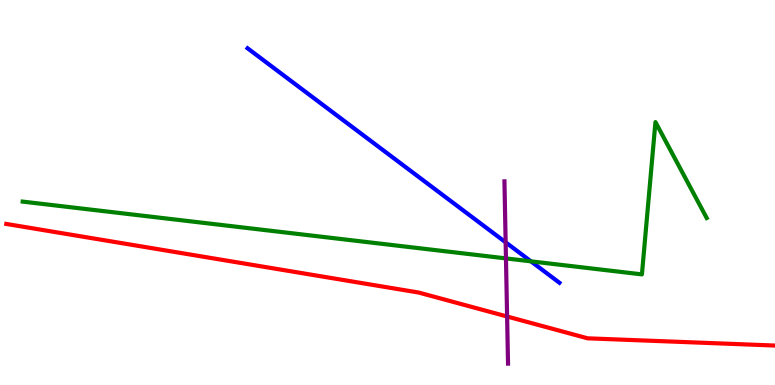[{'lines': ['blue', 'red'], 'intersections': []}, {'lines': ['green', 'red'], 'intersections': []}, {'lines': ['purple', 'red'], 'intersections': [{'x': 6.54, 'y': 1.78}]}, {'lines': ['blue', 'green'], 'intersections': [{'x': 6.85, 'y': 3.21}]}, {'lines': ['blue', 'purple'], 'intersections': [{'x': 6.52, 'y': 3.71}]}, {'lines': ['green', 'purple'], 'intersections': [{'x': 6.53, 'y': 3.29}]}]